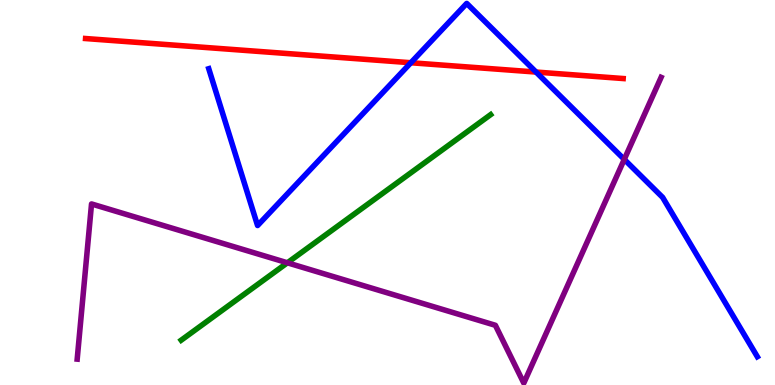[{'lines': ['blue', 'red'], 'intersections': [{'x': 5.3, 'y': 8.37}, {'x': 6.92, 'y': 8.13}]}, {'lines': ['green', 'red'], 'intersections': []}, {'lines': ['purple', 'red'], 'intersections': []}, {'lines': ['blue', 'green'], 'intersections': []}, {'lines': ['blue', 'purple'], 'intersections': [{'x': 8.06, 'y': 5.86}]}, {'lines': ['green', 'purple'], 'intersections': [{'x': 3.71, 'y': 3.17}]}]